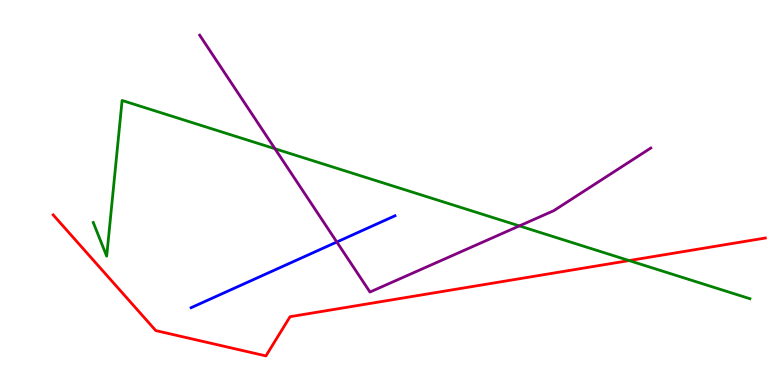[{'lines': ['blue', 'red'], 'intersections': []}, {'lines': ['green', 'red'], 'intersections': [{'x': 8.12, 'y': 3.23}]}, {'lines': ['purple', 'red'], 'intersections': []}, {'lines': ['blue', 'green'], 'intersections': []}, {'lines': ['blue', 'purple'], 'intersections': [{'x': 4.35, 'y': 3.71}]}, {'lines': ['green', 'purple'], 'intersections': [{'x': 3.55, 'y': 6.14}, {'x': 6.7, 'y': 4.13}]}]